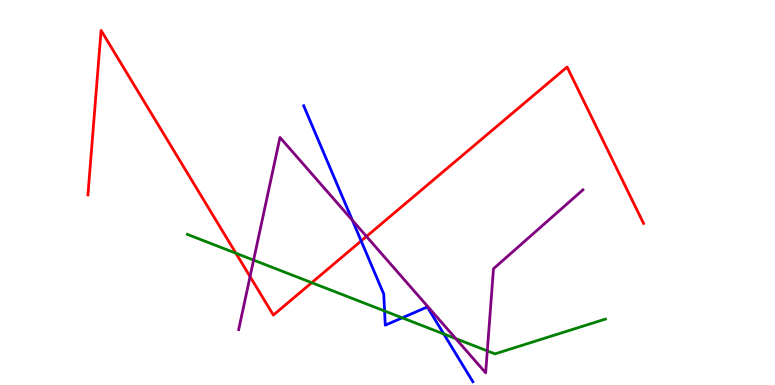[{'lines': ['blue', 'red'], 'intersections': [{'x': 4.66, 'y': 3.74}]}, {'lines': ['green', 'red'], 'intersections': [{'x': 3.04, 'y': 3.42}, {'x': 4.02, 'y': 2.66}]}, {'lines': ['purple', 'red'], 'intersections': [{'x': 3.23, 'y': 2.82}, {'x': 4.73, 'y': 3.86}]}, {'lines': ['blue', 'green'], 'intersections': [{'x': 4.96, 'y': 1.92}, {'x': 5.19, 'y': 1.74}, {'x': 5.73, 'y': 1.33}]}, {'lines': ['blue', 'purple'], 'intersections': [{'x': 4.55, 'y': 4.28}]}, {'lines': ['green', 'purple'], 'intersections': [{'x': 3.27, 'y': 3.24}, {'x': 5.88, 'y': 1.2}, {'x': 6.29, 'y': 0.886}]}]